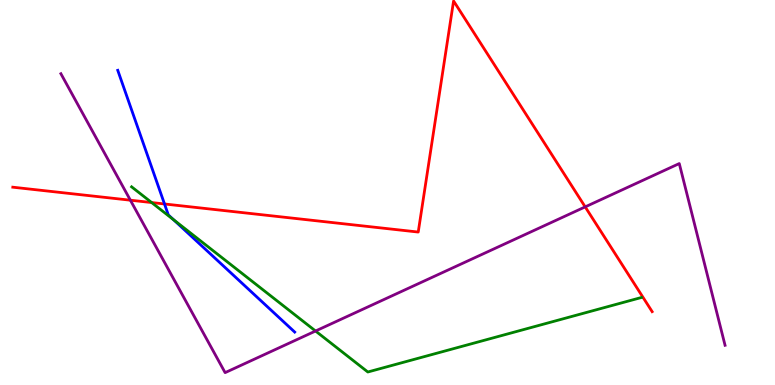[{'lines': ['blue', 'red'], 'intersections': [{'x': 2.12, 'y': 4.7}]}, {'lines': ['green', 'red'], 'intersections': [{'x': 1.96, 'y': 4.74}]}, {'lines': ['purple', 'red'], 'intersections': [{'x': 1.68, 'y': 4.8}, {'x': 7.55, 'y': 4.63}]}, {'lines': ['blue', 'green'], 'intersections': [{'x': 2.24, 'y': 4.3}]}, {'lines': ['blue', 'purple'], 'intersections': []}, {'lines': ['green', 'purple'], 'intersections': [{'x': 4.07, 'y': 1.4}]}]